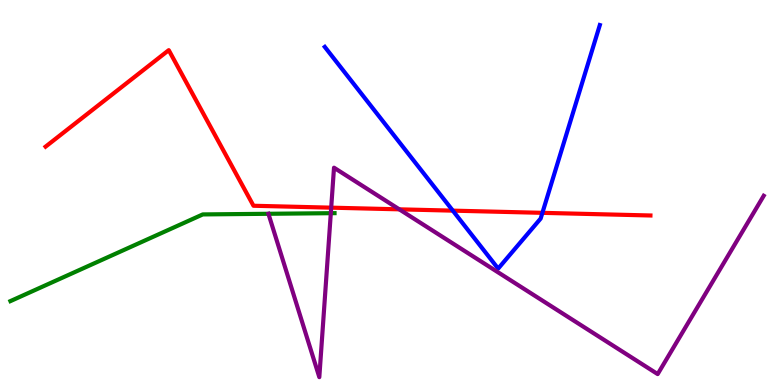[{'lines': ['blue', 'red'], 'intersections': [{'x': 5.84, 'y': 4.53}, {'x': 7.0, 'y': 4.47}]}, {'lines': ['green', 'red'], 'intersections': []}, {'lines': ['purple', 'red'], 'intersections': [{'x': 4.27, 'y': 4.61}, {'x': 5.15, 'y': 4.56}]}, {'lines': ['blue', 'green'], 'intersections': []}, {'lines': ['blue', 'purple'], 'intersections': []}, {'lines': ['green', 'purple'], 'intersections': [{'x': 3.46, 'y': 4.45}, {'x': 4.27, 'y': 4.46}]}]